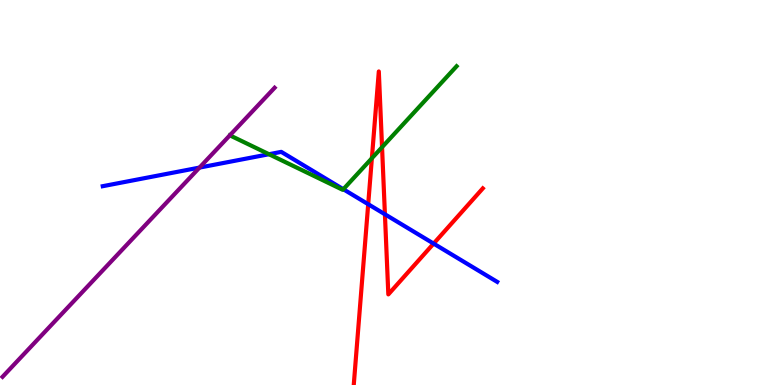[{'lines': ['blue', 'red'], 'intersections': [{'x': 4.75, 'y': 4.7}, {'x': 4.97, 'y': 4.43}, {'x': 5.59, 'y': 3.67}]}, {'lines': ['green', 'red'], 'intersections': [{'x': 4.8, 'y': 5.89}, {'x': 4.93, 'y': 6.18}]}, {'lines': ['purple', 'red'], 'intersections': []}, {'lines': ['blue', 'green'], 'intersections': [{'x': 3.47, 'y': 5.99}, {'x': 4.43, 'y': 5.08}]}, {'lines': ['blue', 'purple'], 'intersections': [{'x': 2.57, 'y': 5.65}]}, {'lines': ['green', 'purple'], 'intersections': []}]